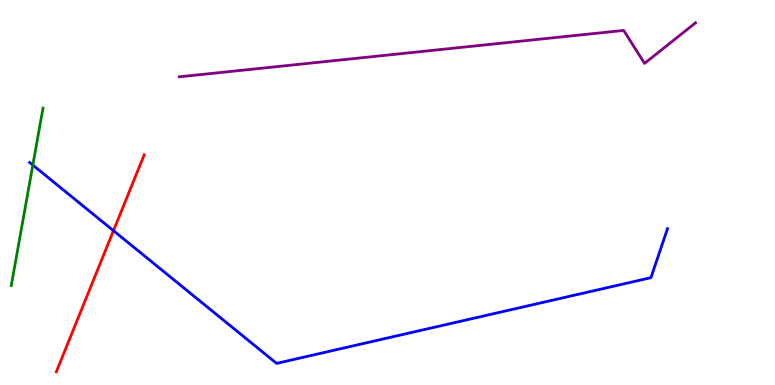[{'lines': ['blue', 'red'], 'intersections': [{'x': 1.46, 'y': 4.01}]}, {'lines': ['green', 'red'], 'intersections': []}, {'lines': ['purple', 'red'], 'intersections': []}, {'lines': ['blue', 'green'], 'intersections': [{'x': 0.423, 'y': 5.71}]}, {'lines': ['blue', 'purple'], 'intersections': []}, {'lines': ['green', 'purple'], 'intersections': []}]